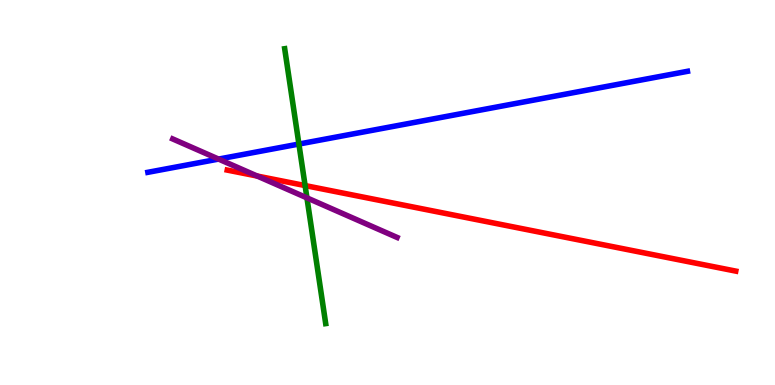[{'lines': ['blue', 'red'], 'intersections': []}, {'lines': ['green', 'red'], 'intersections': [{'x': 3.94, 'y': 5.18}]}, {'lines': ['purple', 'red'], 'intersections': [{'x': 3.32, 'y': 5.43}]}, {'lines': ['blue', 'green'], 'intersections': [{'x': 3.86, 'y': 6.26}]}, {'lines': ['blue', 'purple'], 'intersections': [{'x': 2.82, 'y': 5.87}]}, {'lines': ['green', 'purple'], 'intersections': [{'x': 3.96, 'y': 4.86}]}]